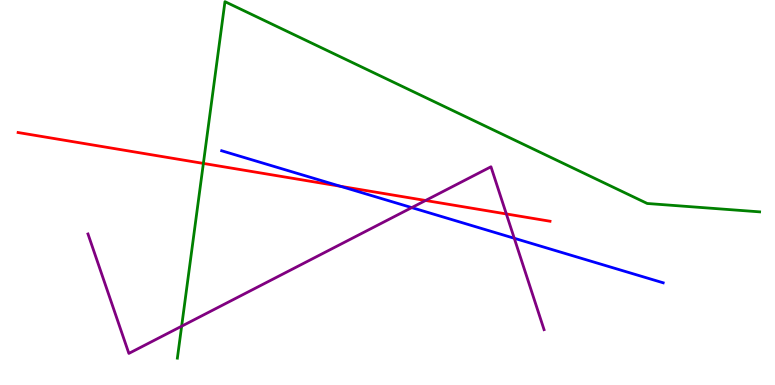[{'lines': ['blue', 'red'], 'intersections': [{'x': 4.39, 'y': 5.16}]}, {'lines': ['green', 'red'], 'intersections': [{'x': 2.62, 'y': 5.76}]}, {'lines': ['purple', 'red'], 'intersections': [{'x': 5.49, 'y': 4.79}, {'x': 6.53, 'y': 4.44}]}, {'lines': ['blue', 'green'], 'intersections': []}, {'lines': ['blue', 'purple'], 'intersections': [{'x': 5.31, 'y': 4.61}, {'x': 6.64, 'y': 3.81}]}, {'lines': ['green', 'purple'], 'intersections': [{'x': 2.34, 'y': 1.53}]}]